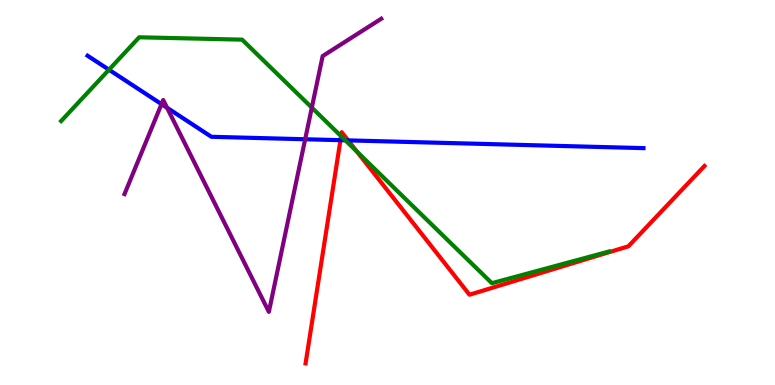[{'lines': ['blue', 'red'], 'intersections': [{'x': 4.39, 'y': 6.36}, {'x': 4.49, 'y': 6.35}]}, {'lines': ['green', 'red'], 'intersections': [{'x': 4.4, 'y': 6.46}, {'x': 4.61, 'y': 6.06}]}, {'lines': ['purple', 'red'], 'intersections': []}, {'lines': ['blue', 'green'], 'intersections': [{'x': 1.41, 'y': 8.19}, {'x': 4.46, 'y': 6.36}]}, {'lines': ['blue', 'purple'], 'intersections': [{'x': 2.08, 'y': 7.3}, {'x': 2.16, 'y': 7.2}, {'x': 3.94, 'y': 6.38}]}, {'lines': ['green', 'purple'], 'intersections': [{'x': 4.02, 'y': 7.2}]}]